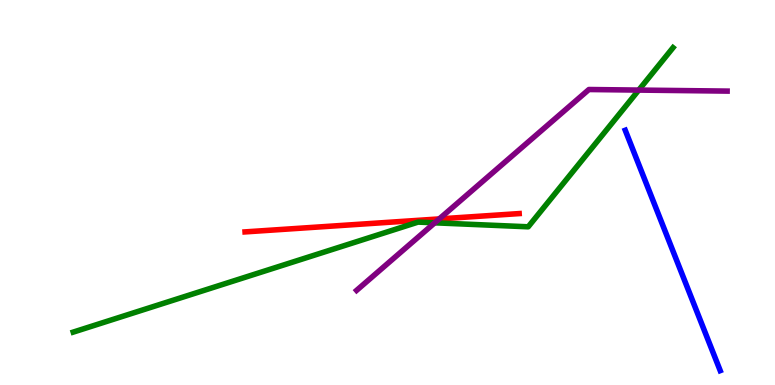[{'lines': ['blue', 'red'], 'intersections': []}, {'lines': ['green', 'red'], 'intersections': []}, {'lines': ['purple', 'red'], 'intersections': [{'x': 5.67, 'y': 4.31}]}, {'lines': ['blue', 'green'], 'intersections': []}, {'lines': ['blue', 'purple'], 'intersections': []}, {'lines': ['green', 'purple'], 'intersections': [{'x': 5.61, 'y': 4.21}, {'x': 8.24, 'y': 7.66}]}]